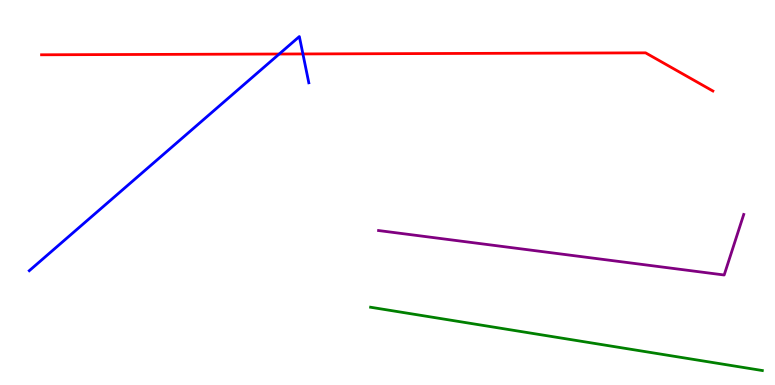[{'lines': ['blue', 'red'], 'intersections': [{'x': 3.6, 'y': 8.6}, {'x': 3.91, 'y': 8.6}]}, {'lines': ['green', 'red'], 'intersections': []}, {'lines': ['purple', 'red'], 'intersections': []}, {'lines': ['blue', 'green'], 'intersections': []}, {'lines': ['blue', 'purple'], 'intersections': []}, {'lines': ['green', 'purple'], 'intersections': []}]